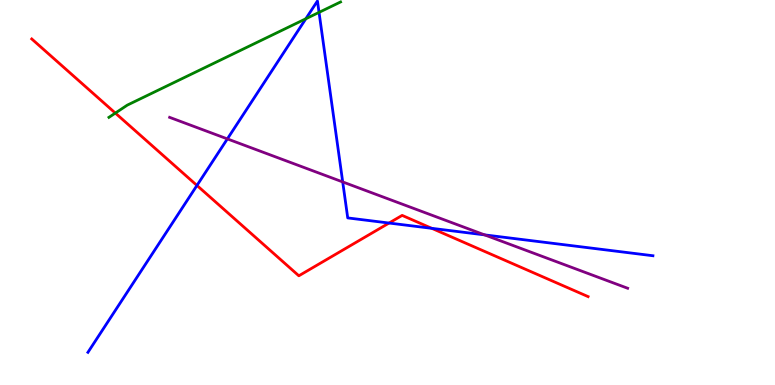[{'lines': ['blue', 'red'], 'intersections': [{'x': 2.54, 'y': 5.18}, {'x': 5.02, 'y': 4.21}, {'x': 5.57, 'y': 4.07}]}, {'lines': ['green', 'red'], 'intersections': [{'x': 1.49, 'y': 7.06}]}, {'lines': ['purple', 'red'], 'intersections': []}, {'lines': ['blue', 'green'], 'intersections': [{'x': 3.95, 'y': 9.51}, {'x': 4.12, 'y': 9.68}]}, {'lines': ['blue', 'purple'], 'intersections': [{'x': 2.93, 'y': 6.39}, {'x': 4.42, 'y': 5.27}, {'x': 6.25, 'y': 3.9}]}, {'lines': ['green', 'purple'], 'intersections': []}]